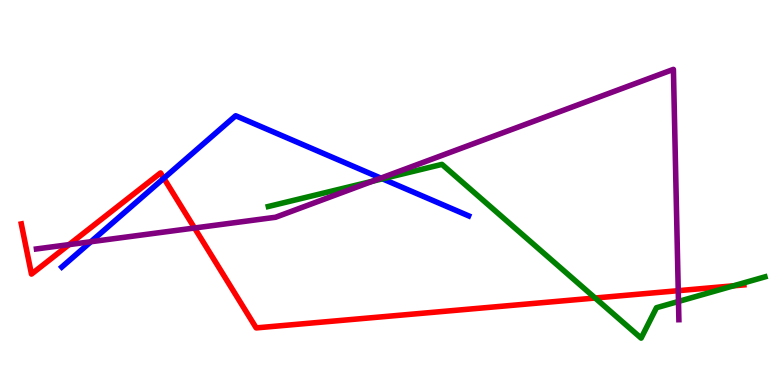[{'lines': ['blue', 'red'], 'intersections': [{'x': 2.11, 'y': 5.37}]}, {'lines': ['green', 'red'], 'intersections': [{'x': 7.68, 'y': 2.26}, {'x': 9.46, 'y': 2.58}]}, {'lines': ['purple', 'red'], 'intersections': [{'x': 0.891, 'y': 3.65}, {'x': 2.51, 'y': 4.08}, {'x': 8.75, 'y': 2.45}]}, {'lines': ['blue', 'green'], 'intersections': [{'x': 4.93, 'y': 5.36}]}, {'lines': ['blue', 'purple'], 'intersections': [{'x': 1.17, 'y': 3.72}, {'x': 4.91, 'y': 5.37}]}, {'lines': ['green', 'purple'], 'intersections': [{'x': 4.81, 'y': 5.29}, {'x': 8.75, 'y': 2.17}]}]